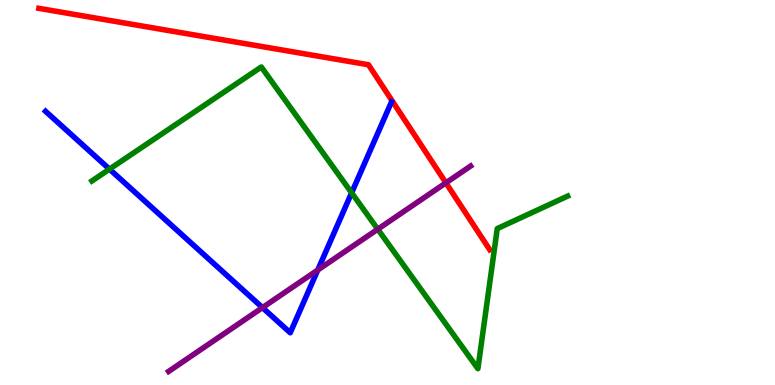[{'lines': ['blue', 'red'], 'intersections': []}, {'lines': ['green', 'red'], 'intersections': []}, {'lines': ['purple', 'red'], 'intersections': [{'x': 5.75, 'y': 5.25}]}, {'lines': ['blue', 'green'], 'intersections': [{'x': 1.41, 'y': 5.61}, {'x': 4.54, 'y': 4.99}]}, {'lines': ['blue', 'purple'], 'intersections': [{'x': 3.39, 'y': 2.01}, {'x': 4.1, 'y': 2.99}]}, {'lines': ['green', 'purple'], 'intersections': [{'x': 4.87, 'y': 4.05}]}]